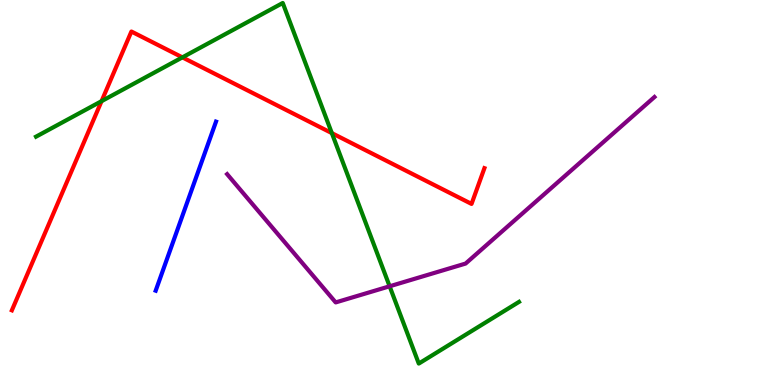[{'lines': ['blue', 'red'], 'intersections': []}, {'lines': ['green', 'red'], 'intersections': [{'x': 1.31, 'y': 7.37}, {'x': 2.35, 'y': 8.51}, {'x': 4.28, 'y': 6.54}]}, {'lines': ['purple', 'red'], 'intersections': []}, {'lines': ['blue', 'green'], 'intersections': []}, {'lines': ['blue', 'purple'], 'intersections': []}, {'lines': ['green', 'purple'], 'intersections': [{'x': 5.03, 'y': 2.56}]}]